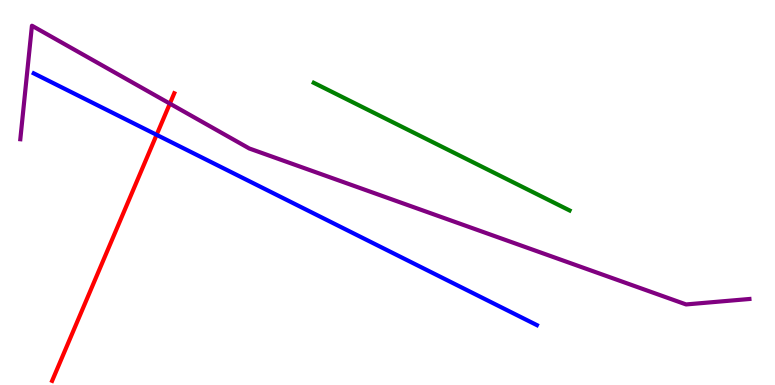[{'lines': ['blue', 'red'], 'intersections': [{'x': 2.02, 'y': 6.5}]}, {'lines': ['green', 'red'], 'intersections': []}, {'lines': ['purple', 'red'], 'intersections': [{'x': 2.19, 'y': 7.31}]}, {'lines': ['blue', 'green'], 'intersections': []}, {'lines': ['blue', 'purple'], 'intersections': []}, {'lines': ['green', 'purple'], 'intersections': []}]